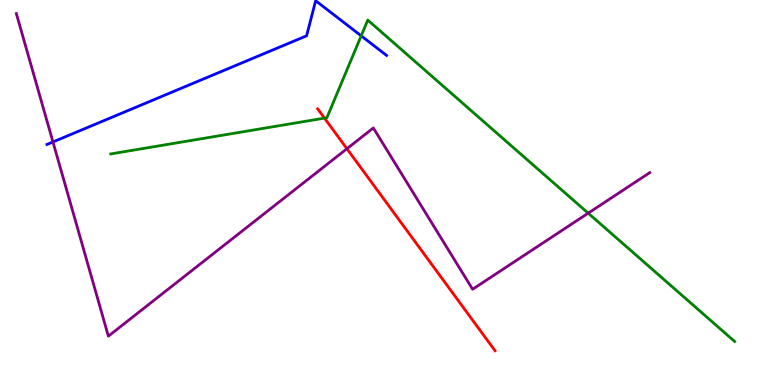[{'lines': ['blue', 'red'], 'intersections': []}, {'lines': ['green', 'red'], 'intersections': [{'x': 4.19, 'y': 6.93}]}, {'lines': ['purple', 'red'], 'intersections': [{'x': 4.48, 'y': 6.14}]}, {'lines': ['blue', 'green'], 'intersections': [{'x': 4.66, 'y': 9.07}]}, {'lines': ['blue', 'purple'], 'intersections': [{'x': 0.683, 'y': 6.31}]}, {'lines': ['green', 'purple'], 'intersections': [{'x': 7.59, 'y': 4.46}]}]